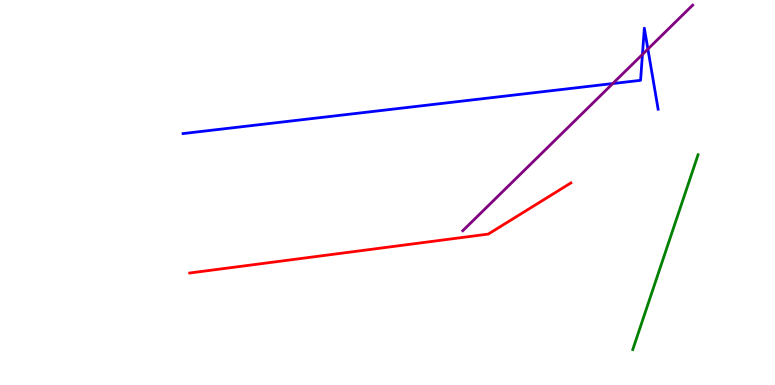[{'lines': ['blue', 'red'], 'intersections': []}, {'lines': ['green', 'red'], 'intersections': []}, {'lines': ['purple', 'red'], 'intersections': []}, {'lines': ['blue', 'green'], 'intersections': []}, {'lines': ['blue', 'purple'], 'intersections': [{'x': 7.91, 'y': 7.83}, {'x': 8.29, 'y': 8.59}, {'x': 8.36, 'y': 8.73}]}, {'lines': ['green', 'purple'], 'intersections': []}]